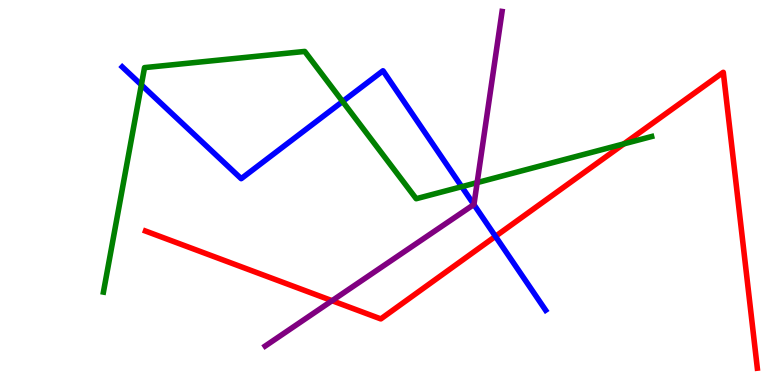[{'lines': ['blue', 'red'], 'intersections': [{'x': 6.39, 'y': 3.86}]}, {'lines': ['green', 'red'], 'intersections': [{'x': 8.05, 'y': 6.26}]}, {'lines': ['purple', 'red'], 'intersections': [{'x': 4.28, 'y': 2.19}]}, {'lines': ['blue', 'green'], 'intersections': [{'x': 1.82, 'y': 7.8}, {'x': 4.42, 'y': 7.36}, {'x': 5.96, 'y': 5.15}]}, {'lines': ['blue', 'purple'], 'intersections': [{'x': 6.11, 'y': 4.69}]}, {'lines': ['green', 'purple'], 'intersections': [{'x': 6.16, 'y': 5.26}]}]